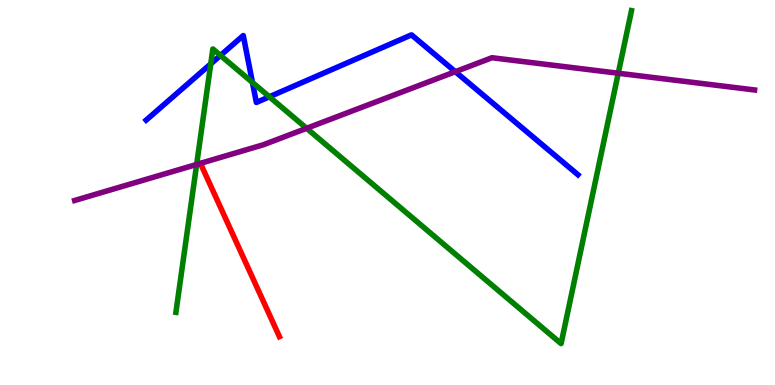[{'lines': ['blue', 'red'], 'intersections': []}, {'lines': ['green', 'red'], 'intersections': []}, {'lines': ['purple', 'red'], 'intersections': []}, {'lines': ['blue', 'green'], 'intersections': [{'x': 2.72, 'y': 8.34}, {'x': 2.84, 'y': 8.56}, {'x': 3.26, 'y': 7.86}, {'x': 3.48, 'y': 7.49}]}, {'lines': ['blue', 'purple'], 'intersections': [{'x': 5.88, 'y': 8.14}]}, {'lines': ['green', 'purple'], 'intersections': [{'x': 2.54, 'y': 5.73}, {'x': 3.96, 'y': 6.67}, {'x': 7.98, 'y': 8.1}]}]